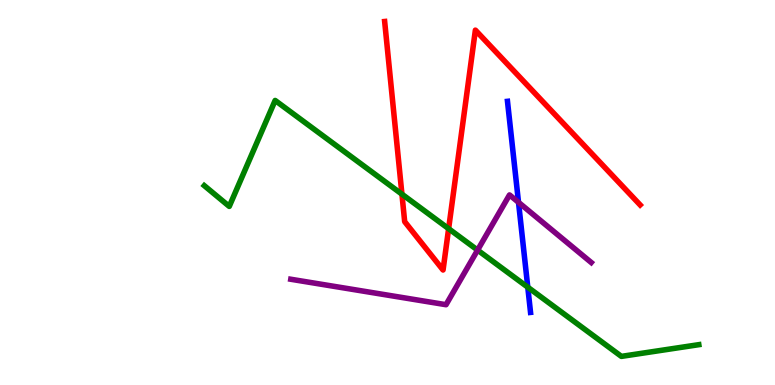[{'lines': ['blue', 'red'], 'intersections': []}, {'lines': ['green', 'red'], 'intersections': [{'x': 5.19, 'y': 4.96}, {'x': 5.79, 'y': 4.06}]}, {'lines': ['purple', 'red'], 'intersections': []}, {'lines': ['blue', 'green'], 'intersections': [{'x': 6.81, 'y': 2.54}]}, {'lines': ['blue', 'purple'], 'intersections': [{'x': 6.69, 'y': 4.74}]}, {'lines': ['green', 'purple'], 'intersections': [{'x': 6.16, 'y': 3.5}]}]